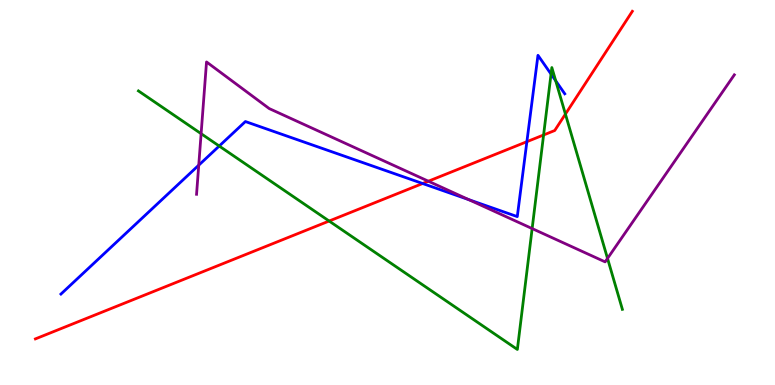[{'lines': ['blue', 'red'], 'intersections': [{'x': 5.45, 'y': 5.23}, {'x': 6.8, 'y': 6.32}]}, {'lines': ['green', 'red'], 'intersections': [{'x': 4.25, 'y': 4.26}, {'x': 7.01, 'y': 6.49}, {'x': 7.3, 'y': 7.04}]}, {'lines': ['purple', 'red'], 'intersections': [{'x': 5.53, 'y': 5.29}]}, {'lines': ['blue', 'green'], 'intersections': [{'x': 2.83, 'y': 6.21}, {'x': 7.11, 'y': 8.08}, {'x': 7.17, 'y': 7.9}]}, {'lines': ['blue', 'purple'], 'intersections': [{'x': 2.56, 'y': 5.71}, {'x': 6.05, 'y': 4.81}]}, {'lines': ['green', 'purple'], 'intersections': [{'x': 2.6, 'y': 6.53}, {'x': 6.87, 'y': 4.06}, {'x': 7.84, 'y': 3.29}]}]